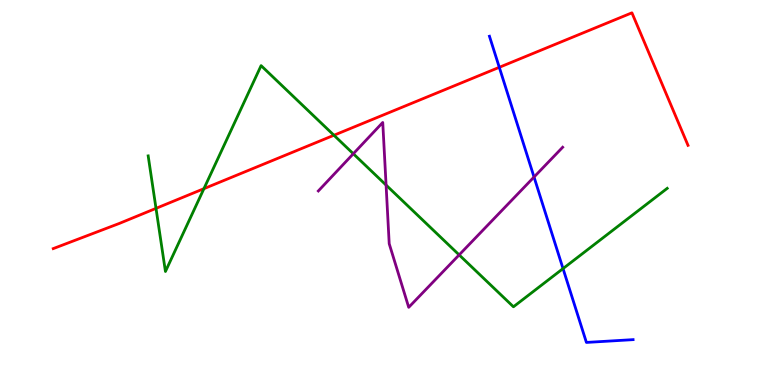[{'lines': ['blue', 'red'], 'intersections': [{'x': 6.44, 'y': 8.25}]}, {'lines': ['green', 'red'], 'intersections': [{'x': 2.01, 'y': 4.59}, {'x': 2.63, 'y': 5.1}, {'x': 4.31, 'y': 6.49}]}, {'lines': ['purple', 'red'], 'intersections': []}, {'lines': ['blue', 'green'], 'intersections': [{'x': 7.26, 'y': 3.02}]}, {'lines': ['blue', 'purple'], 'intersections': [{'x': 6.89, 'y': 5.4}]}, {'lines': ['green', 'purple'], 'intersections': [{'x': 4.56, 'y': 6.01}, {'x': 4.98, 'y': 5.19}, {'x': 5.92, 'y': 3.38}]}]